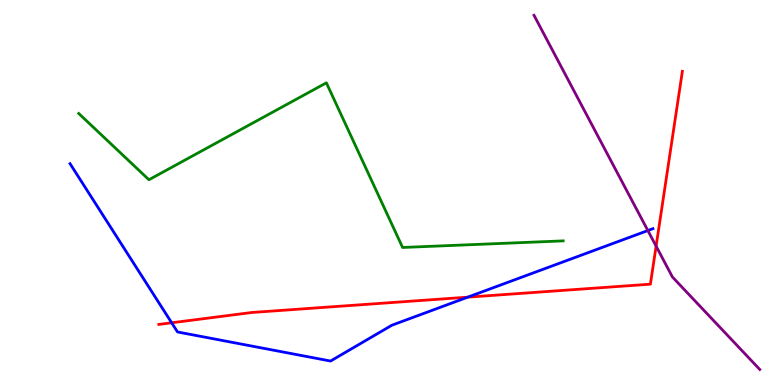[{'lines': ['blue', 'red'], 'intersections': [{'x': 2.21, 'y': 1.62}, {'x': 6.04, 'y': 2.28}]}, {'lines': ['green', 'red'], 'intersections': []}, {'lines': ['purple', 'red'], 'intersections': [{'x': 8.47, 'y': 3.61}]}, {'lines': ['blue', 'green'], 'intersections': []}, {'lines': ['blue', 'purple'], 'intersections': [{'x': 8.36, 'y': 4.01}]}, {'lines': ['green', 'purple'], 'intersections': []}]